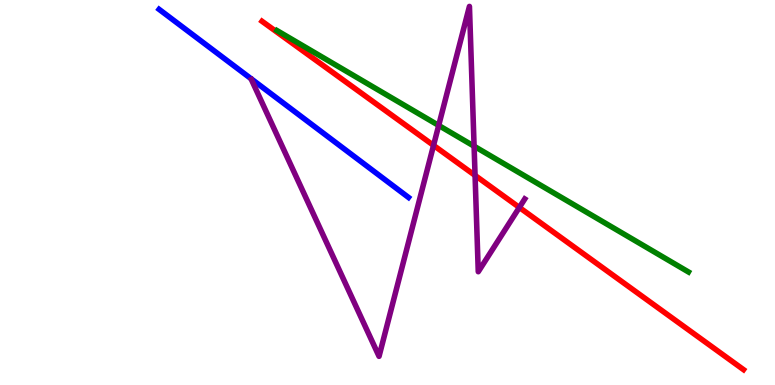[{'lines': ['blue', 'red'], 'intersections': []}, {'lines': ['green', 'red'], 'intersections': []}, {'lines': ['purple', 'red'], 'intersections': [{'x': 5.59, 'y': 6.22}, {'x': 6.13, 'y': 5.44}, {'x': 6.7, 'y': 4.61}]}, {'lines': ['blue', 'green'], 'intersections': []}, {'lines': ['blue', 'purple'], 'intersections': []}, {'lines': ['green', 'purple'], 'intersections': [{'x': 5.66, 'y': 6.74}, {'x': 6.12, 'y': 6.2}]}]